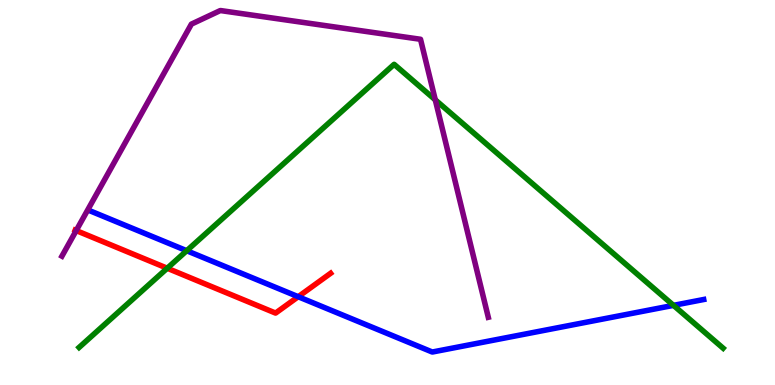[{'lines': ['blue', 'red'], 'intersections': [{'x': 3.85, 'y': 2.29}]}, {'lines': ['green', 'red'], 'intersections': [{'x': 2.16, 'y': 3.03}]}, {'lines': ['purple', 'red'], 'intersections': [{'x': 0.983, 'y': 4.01}]}, {'lines': ['blue', 'green'], 'intersections': [{'x': 2.41, 'y': 3.49}, {'x': 8.69, 'y': 2.07}]}, {'lines': ['blue', 'purple'], 'intersections': []}, {'lines': ['green', 'purple'], 'intersections': [{'x': 5.62, 'y': 7.41}]}]